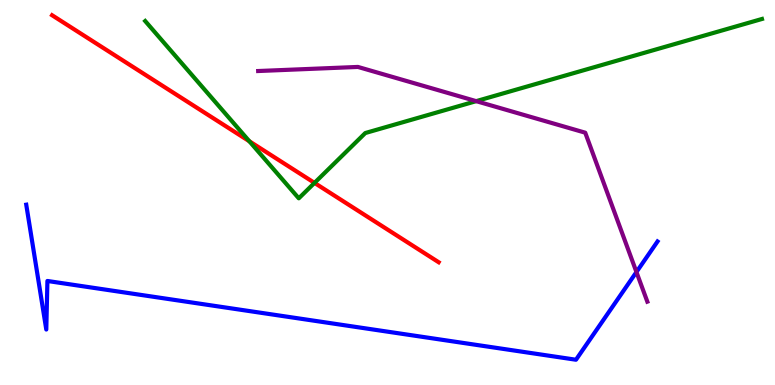[{'lines': ['blue', 'red'], 'intersections': []}, {'lines': ['green', 'red'], 'intersections': [{'x': 3.22, 'y': 6.33}, {'x': 4.06, 'y': 5.25}]}, {'lines': ['purple', 'red'], 'intersections': []}, {'lines': ['blue', 'green'], 'intersections': []}, {'lines': ['blue', 'purple'], 'intersections': [{'x': 8.21, 'y': 2.93}]}, {'lines': ['green', 'purple'], 'intersections': [{'x': 6.14, 'y': 7.37}]}]